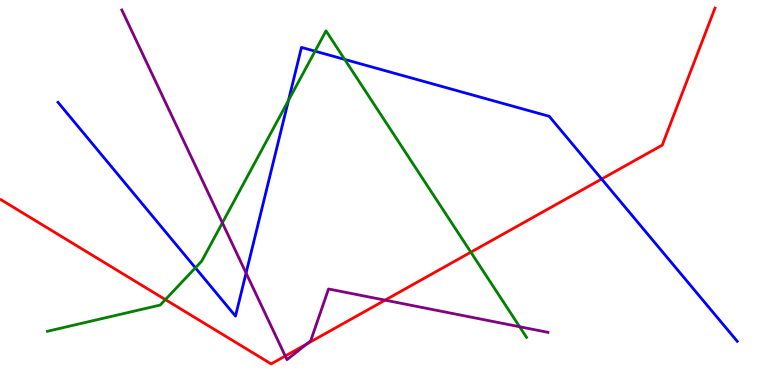[{'lines': ['blue', 'red'], 'intersections': [{'x': 7.76, 'y': 5.35}]}, {'lines': ['green', 'red'], 'intersections': [{'x': 2.13, 'y': 2.22}, {'x': 6.08, 'y': 3.45}]}, {'lines': ['purple', 'red'], 'intersections': [{'x': 3.68, 'y': 0.753}, {'x': 3.96, 'y': 1.06}, {'x': 4.97, 'y': 2.2}]}, {'lines': ['blue', 'green'], 'intersections': [{'x': 2.52, 'y': 3.04}, {'x': 3.72, 'y': 7.39}, {'x': 4.07, 'y': 8.67}, {'x': 4.45, 'y': 8.46}]}, {'lines': ['blue', 'purple'], 'intersections': [{'x': 3.18, 'y': 2.91}]}, {'lines': ['green', 'purple'], 'intersections': [{'x': 2.87, 'y': 4.21}, {'x': 6.7, 'y': 1.51}]}]